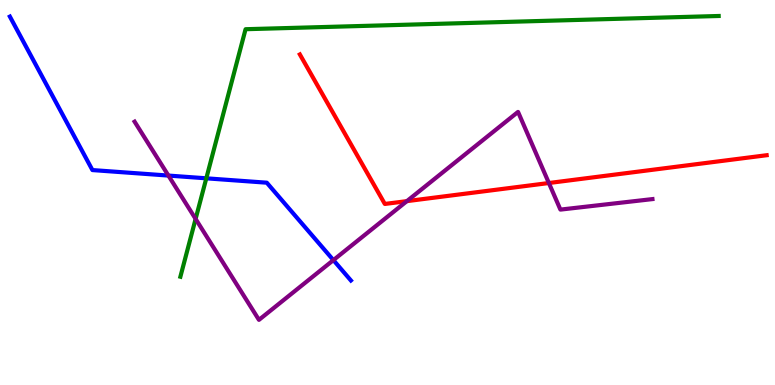[{'lines': ['blue', 'red'], 'intersections': []}, {'lines': ['green', 'red'], 'intersections': []}, {'lines': ['purple', 'red'], 'intersections': [{'x': 5.25, 'y': 4.78}, {'x': 7.08, 'y': 5.25}]}, {'lines': ['blue', 'green'], 'intersections': [{'x': 2.66, 'y': 5.37}]}, {'lines': ['blue', 'purple'], 'intersections': [{'x': 2.17, 'y': 5.44}, {'x': 4.3, 'y': 3.24}]}, {'lines': ['green', 'purple'], 'intersections': [{'x': 2.52, 'y': 4.31}]}]